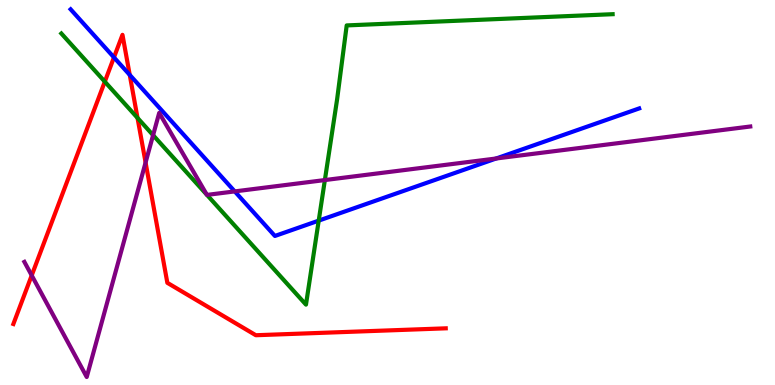[{'lines': ['blue', 'red'], 'intersections': [{'x': 1.47, 'y': 8.51}, {'x': 1.67, 'y': 8.05}]}, {'lines': ['green', 'red'], 'intersections': [{'x': 1.35, 'y': 7.88}, {'x': 1.77, 'y': 6.94}]}, {'lines': ['purple', 'red'], 'intersections': [{'x': 0.409, 'y': 2.85}, {'x': 1.88, 'y': 5.78}]}, {'lines': ['blue', 'green'], 'intersections': [{'x': 4.11, 'y': 4.27}]}, {'lines': ['blue', 'purple'], 'intersections': [{'x': 3.03, 'y': 5.03}, {'x': 6.4, 'y': 5.88}]}, {'lines': ['green', 'purple'], 'intersections': [{'x': 1.98, 'y': 6.49}, {'x': 2.67, 'y': 4.94}, {'x': 2.67, 'y': 4.94}, {'x': 4.19, 'y': 5.32}]}]